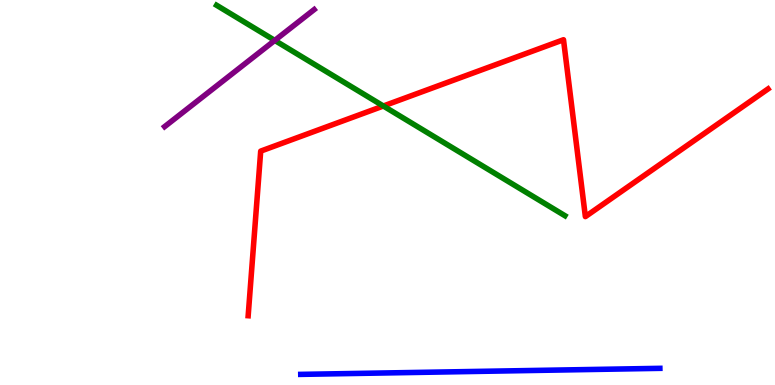[{'lines': ['blue', 'red'], 'intersections': []}, {'lines': ['green', 'red'], 'intersections': [{'x': 4.95, 'y': 7.25}]}, {'lines': ['purple', 'red'], 'intersections': []}, {'lines': ['blue', 'green'], 'intersections': []}, {'lines': ['blue', 'purple'], 'intersections': []}, {'lines': ['green', 'purple'], 'intersections': [{'x': 3.55, 'y': 8.95}]}]